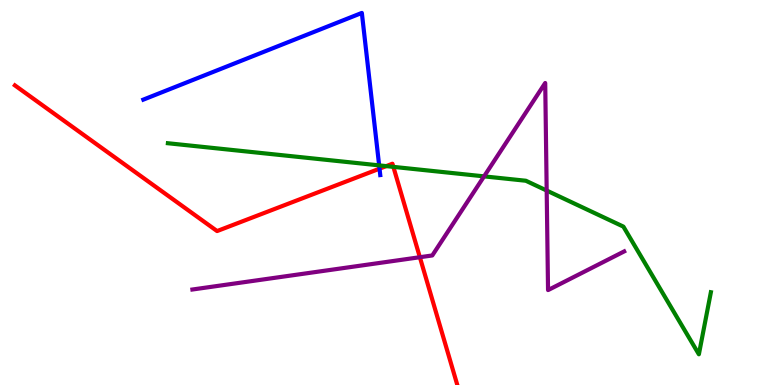[{'lines': ['blue', 'red'], 'intersections': [{'x': 4.9, 'y': 5.62}]}, {'lines': ['green', 'red'], 'intersections': [{'x': 4.98, 'y': 5.69}, {'x': 5.08, 'y': 5.67}]}, {'lines': ['purple', 'red'], 'intersections': [{'x': 5.42, 'y': 3.32}]}, {'lines': ['blue', 'green'], 'intersections': [{'x': 4.89, 'y': 5.7}]}, {'lines': ['blue', 'purple'], 'intersections': []}, {'lines': ['green', 'purple'], 'intersections': [{'x': 6.25, 'y': 5.42}, {'x': 7.05, 'y': 5.05}]}]